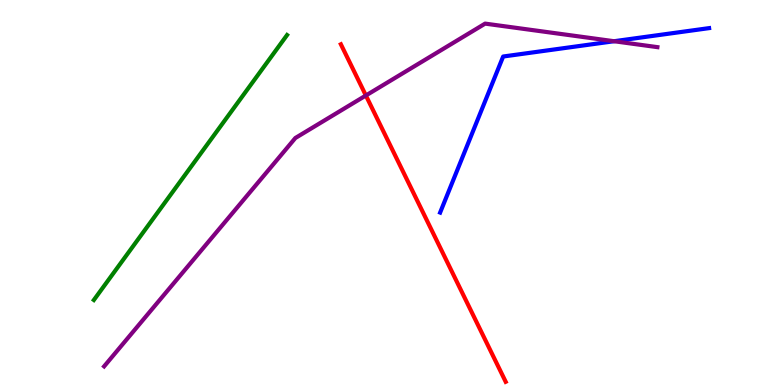[{'lines': ['blue', 'red'], 'intersections': []}, {'lines': ['green', 'red'], 'intersections': []}, {'lines': ['purple', 'red'], 'intersections': [{'x': 4.72, 'y': 7.52}]}, {'lines': ['blue', 'green'], 'intersections': []}, {'lines': ['blue', 'purple'], 'intersections': [{'x': 7.92, 'y': 8.93}]}, {'lines': ['green', 'purple'], 'intersections': []}]